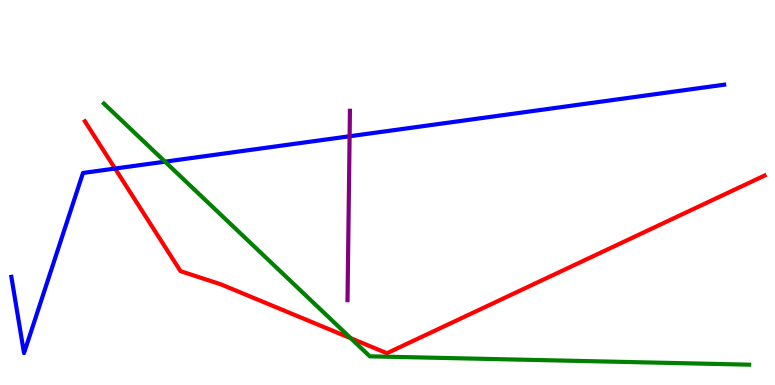[{'lines': ['blue', 'red'], 'intersections': [{'x': 1.48, 'y': 5.62}]}, {'lines': ['green', 'red'], 'intersections': [{'x': 4.53, 'y': 1.22}]}, {'lines': ['purple', 'red'], 'intersections': []}, {'lines': ['blue', 'green'], 'intersections': [{'x': 2.13, 'y': 5.8}]}, {'lines': ['blue', 'purple'], 'intersections': [{'x': 4.51, 'y': 6.46}]}, {'lines': ['green', 'purple'], 'intersections': []}]